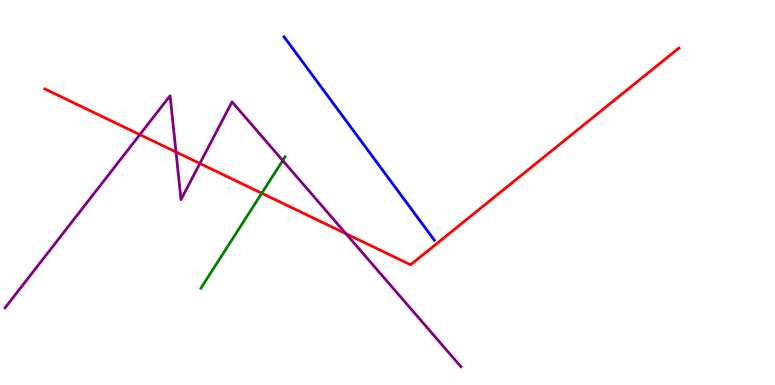[{'lines': ['blue', 'red'], 'intersections': []}, {'lines': ['green', 'red'], 'intersections': [{'x': 3.38, 'y': 4.98}]}, {'lines': ['purple', 'red'], 'intersections': [{'x': 1.8, 'y': 6.5}, {'x': 2.27, 'y': 6.05}, {'x': 2.58, 'y': 5.75}, {'x': 4.46, 'y': 3.93}]}, {'lines': ['blue', 'green'], 'intersections': []}, {'lines': ['blue', 'purple'], 'intersections': []}, {'lines': ['green', 'purple'], 'intersections': [{'x': 3.65, 'y': 5.83}]}]